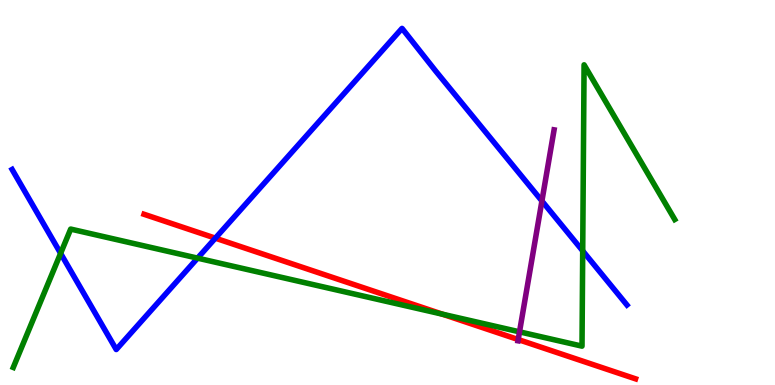[{'lines': ['blue', 'red'], 'intersections': [{'x': 2.78, 'y': 3.81}]}, {'lines': ['green', 'red'], 'intersections': [{'x': 5.71, 'y': 1.84}]}, {'lines': ['purple', 'red'], 'intersections': [{'x': 6.69, 'y': 1.18}]}, {'lines': ['blue', 'green'], 'intersections': [{'x': 0.782, 'y': 3.42}, {'x': 2.55, 'y': 3.3}, {'x': 7.52, 'y': 3.48}]}, {'lines': ['blue', 'purple'], 'intersections': [{'x': 6.99, 'y': 4.78}]}, {'lines': ['green', 'purple'], 'intersections': [{'x': 6.7, 'y': 1.38}]}]